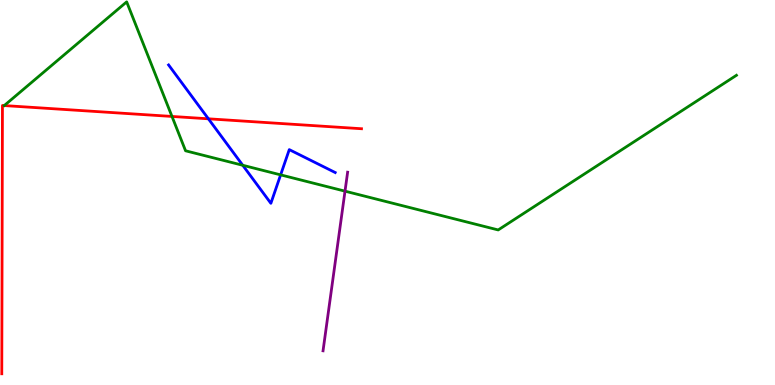[{'lines': ['blue', 'red'], 'intersections': [{'x': 2.69, 'y': 6.91}]}, {'lines': ['green', 'red'], 'intersections': [{'x': 0.0549, 'y': 7.26}, {'x': 2.22, 'y': 6.98}]}, {'lines': ['purple', 'red'], 'intersections': []}, {'lines': ['blue', 'green'], 'intersections': [{'x': 3.13, 'y': 5.71}, {'x': 3.62, 'y': 5.46}]}, {'lines': ['blue', 'purple'], 'intersections': []}, {'lines': ['green', 'purple'], 'intersections': [{'x': 4.45, 'y': 5.03}]}]